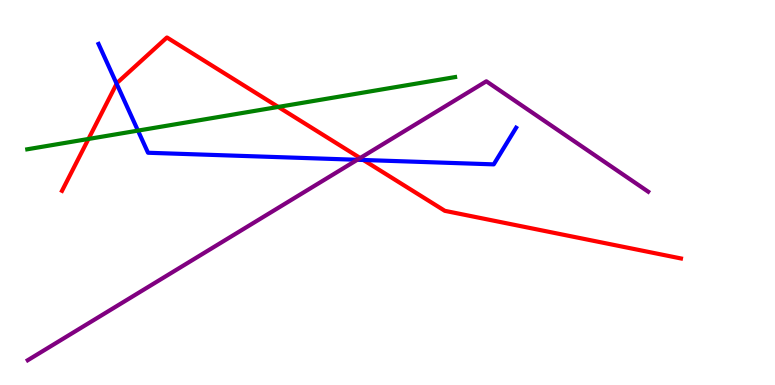[{'lines': ['blue', 'red'], 'intersections': [{'x': 1.5, 'y': 7.83}, {'x': 4.69, 'y': 5.84}]}, {'lines': ['green', 'red'], 'intersections': [{'x': 1.14, 'y': 6.39}, {'x': 3.59, 'y': 7.22}]}, {'lines': ['purple', 'red'], 'intersections': [{'x': 4.65, 'y': 5.9}]}, {'lines': ['blue', 'green'], 'intersections': [{'x': 1.78, 'y': 6.61}]}, {'lines': ['blue', 'purple'], 'intersections': [{'x': 4.61, 'y': 5.85}]}, {'lines': ['green', 'purple'], 'intersections': []}]